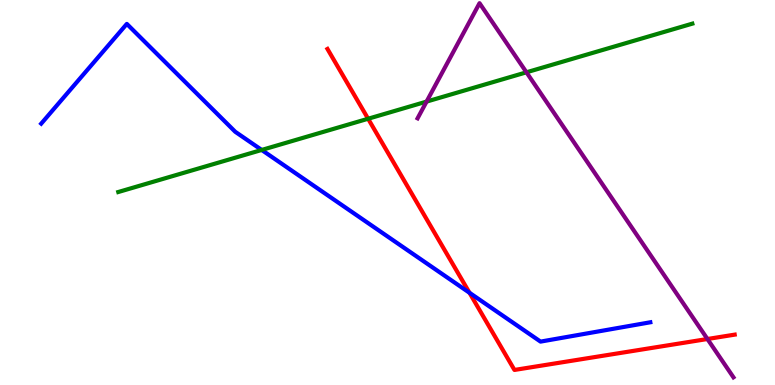[{'lines': ['blue', 'red'], 'intersections': [{'x': 6.06, 'y': 2.4}]}, {'lines': ['green', 'red'], 'intersections': [{'x': 4.75, 'y': 6.92}]}, {'lines': ['purple', 'red'], 'intersections': [{'x': 9.13, 'y': 1.19}]}, {'lines': ['blue', 'green'], 'intersections': [{'x': 3.38, 'y': 6.11}]}, {'lines': ['blue', 'purple'], 'intersections': []}, {'lines': ['green', 'purple'], 'intersections': [{'x': 5.5, 'y': 7.36}, {'x': 6.79, 'y': 8.12}]}]